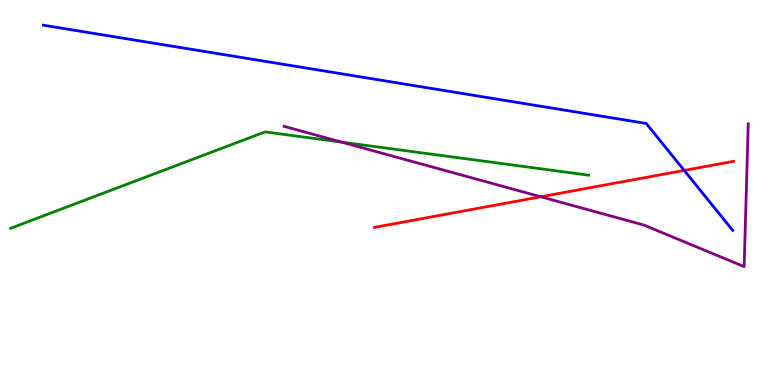[{'lines': ['blue', 'red'], 'intersections': [{'x': 8.83, 'y': 5.57}]}, {'lines': ['green', 'red'], 'intersections': []}, {'lines': ['purple', 'red'], 'intersections': [{'x': 6.98, 'y': 4.89}]}, {'lines': ['blue', 'green'], 'intersections': []}, {'lines': ['blue', 'purple'], 'intersections': []}, {'lines': ['green', 'purple'], 'intersections': [{'x': 4.41, 'y': 6.31}]}]